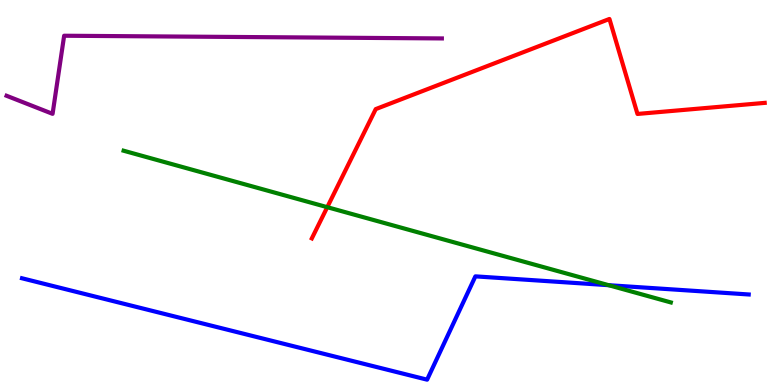[{'lines': ['blue', 'red'], 'intersections': []}, {'lines': ['green', 'red'], 'intersections': [{'x': 4.22, 'y': 4.62}]}, {'lines': ['purple', 'red'], 'intersections': []}, {'lines': ['blue', 'green'], 'intersections': [{'x': 7.85, 'y': 2.59}]}, {'lines': ['blue', 'purple'], 'intersections': []}, {'lines': ['green', 'purple'], 'intersections': []}]